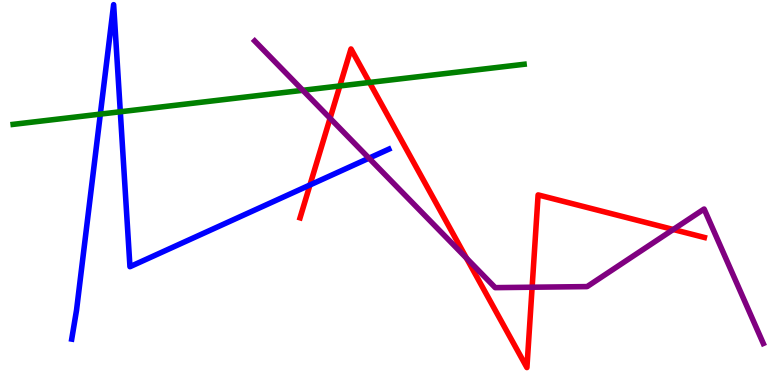[{'lines': ['blue', 'red'], 'intersections': [{'x': 4.0, 'y': 5.2}]}, {'lines': ['green', 'red'], 'intersections': [{'x': 4.38, 'y': 7.77}, {'x': 4.77, 'y': 7.86}]}, {'lines': ['purple', 'red'], 'intersections': [{'x': 4.26, 'y': 6.93}, {'x': 6.02, 'y': 3.29}, {'x': 6.87, 'y': 2.54}, {'x': 8.69, 'y': 4.04}]}, {'lines': ['blue', 'green'], 'intersections': [{'x': 1.29, 'y': 7.04}, {'x': 1.55, 'y': 7.1}]}, {'lines': ['blue', 'purple'], 'intersections': [{'x': 4.76, 'y': 5.89}]}, {'lines': ['green', 'purple'], 'intersections': [{'x': 3.91, 'y': 7.65}]}]